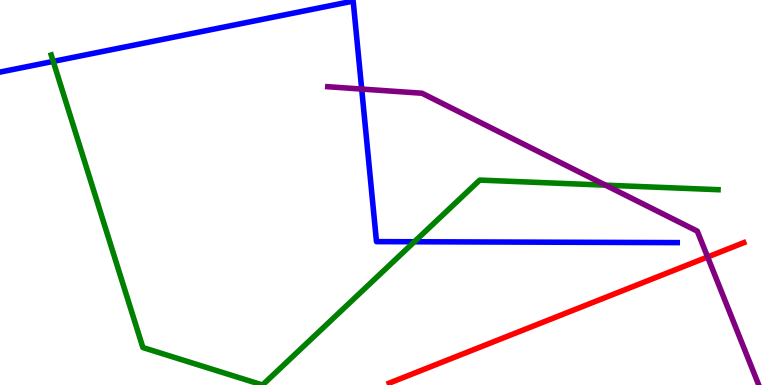[{'lines': ['blue', 'red'], 'intersections': []}, {'lines': ['green', 'red'], 'intersections': []}, {'lines': ['purple', 'red'], 'intersections': [{'x': 9.13, 'y': 3.32}]}, {'lines': ['blue', 'green'], 'intersections': [{'x': 0.687, 'y': 8.41}, {'x': 5.35, 'y': 3.72}]}, {'lines': ['blue', 'purple'], 'intersections': [{'x': 4.67, 'y': 7.69}]}, {'lines': ['green', 'purple'], 'intersections': [{'x': 7.81, 'y': 5.19}]}]